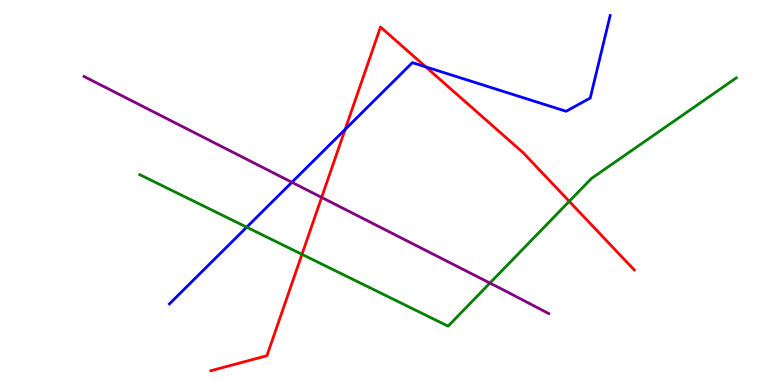[{'lines': ['blue', 'red'], 'intersections': [{'x': 4.45, 'y': 6.64}, {'x': 5.49, 'y': 8.26}]}, {'lines': ['green', 'red'], 'intersections': [{'x': 3.9, 'y': 3.39}, {'x': 7.35, 'y': 4.77}]}, {'lines': ['purple', 'red'], 'intersections': [{'x': 4.15, 'y': 4.87}]}, {'lines': ['blue', 'green'], 'intersections': [{'x': 3.18, 'y': 4.1}]}, {'lines': ['blue', 'purple'], 'intersections': [{'x': 3.77, 'y': 5.27}]}, {'lines': ['green', 'purple'], 'intersections': [{'x': 6.32, 'y': 2.65}]}]